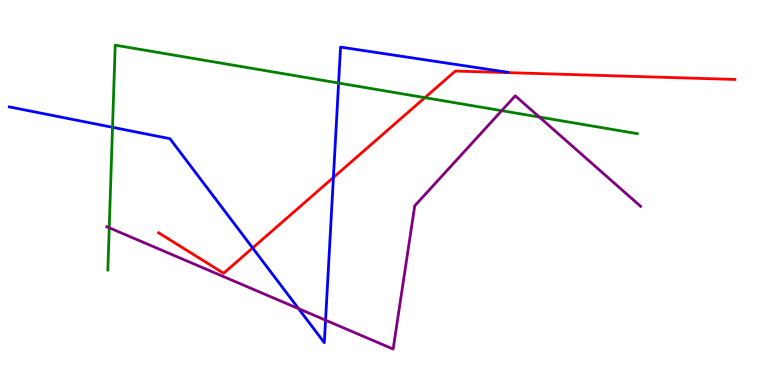[{'lines': ['blue', 'red'], 'intersections': [{'x': 3.26, 'y': 3.56}, {'x': 4.3, 'y': 5.39}]}, {'lines': ['green', 'red'], 'intersections': [{'x': 5.48, 'y': 7.46}]}, {'lines': ['purple', 'red'], 'intersections': []}, {'lines': ['blue', 'green'], 'intersections': [{'x': 1.45, 'y': 6.69}, {'x': 4.37, 'y': 7.84}]}, {'lines': ['blue', 'purple'], 'intersections': [{'x': 3.85, 'y': 1.98}, {'x': 4.2, 'y': 1.68}]}, {'lines': ['green', 'purple'], 'intersections': [{'x': 1.41, 'y': 4.08}, {'x': 6.47, 'y': 7.13}, {'x': 6.96, 'y': 6.96}]}]